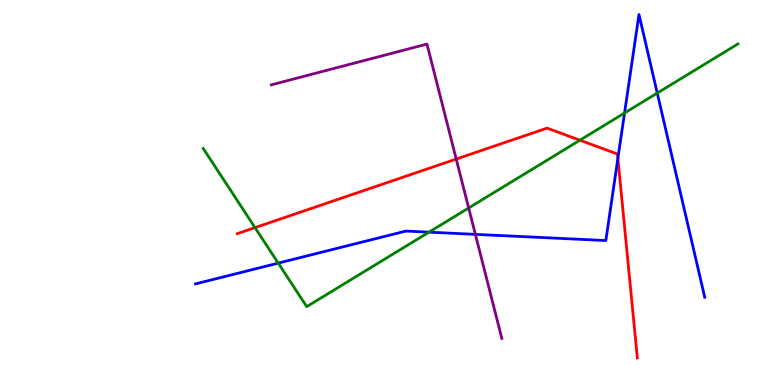[{'lines': ['blue', 'red'], 'intersections': [{'x': 7.97, 'y': 5.89}]}, {'lines': ['green', 'red'], 'intersections': [{'x': 3.29, 'y': 4.09}, {'x': 7.48, 'y': 6.36}]}, {'lines': ['purple', 'red'], 'intersections': [{'x': 5.89, 'y': 5.87}]}, {'lines': ['blue', 'green'], 'intersections': [{'x': 3.59, 'y': 3.17}, {'x': 5.54, 'y': 3.97}, {'x': 8.06, 'y': 7.06}, {'x': 8.48, 'y': 7.58}]}, {'lines': ['blue', 'purple'], 'intersections': [{'x': 6.13, 'y': 3.91}]}, {'lines': ['green', 'purple'], 'intersections': [{'x': 6.05, 'y': 4.6}]}]